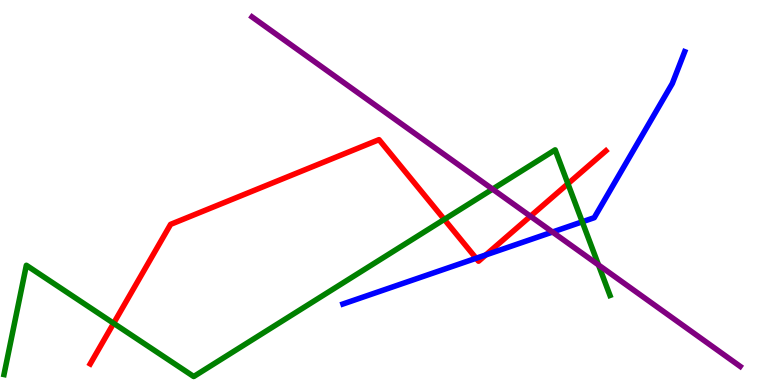[{'lines': ['blue', 'red'], 'intersections': [{'x': 6.14, 'y': 3.29}, {'x': 6.27, 'y': 3.38}]}, {'lines': ['green', 'red'], 'intersections': [{'x': 1.47, 'y': 1.6}, {'x': 5.73, 'y': 4.3}, {'x': 7.33, 'y': 5.23}]}, {'lines': ['purple', 'red'], 'intersections': [{'x': 6.84, 'y': 4.38}]}, {'lines': ['blue', 'green'], 'intersections': [{'x': 7.51, 'y': 4.24}]}, {'lines': ['blue', 'purple'], 'intersections': [{'x': 7.13, 'y': 3.97}]}, {'lines': ['green', 'purple'], 'intersections': [{'x': 6.36, 'y': 5.09}, {'x': 7.72, 'y': 3.12}]}]